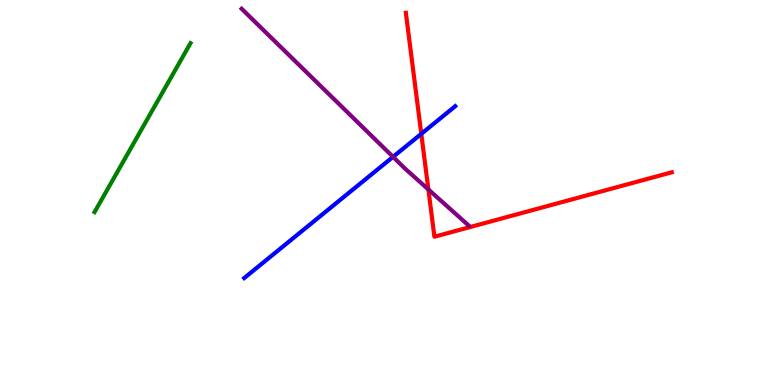[{'lines': ['blue', 'red'], 'intersections': [{'x': 5.44, 'y': 6.52}]}, {'lines': ['green', 'red'], 'intersections': []}, {'lines': ['purple', 'red'], 'intersections': [{'x': 5.53, 'y': 5.08}]}, {'lines': ['blue', 'green'], 'intersections': []}, {'lines': ['blue', 'purple'], 'intersections': [{'x': 5.07, 'y': 5.93}]}, {'lines': ['green', 'purple'], 'intersections': []}]